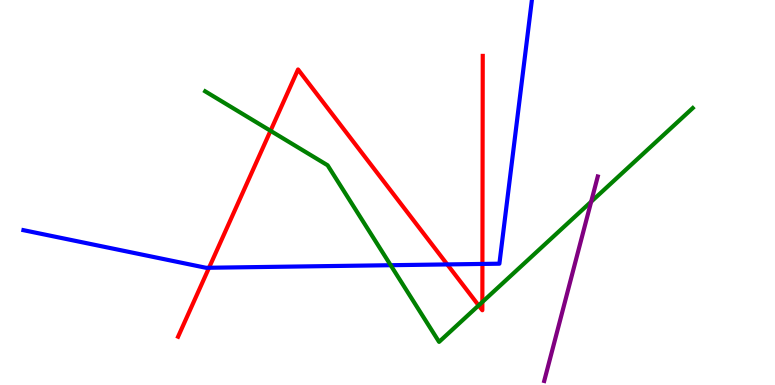[{'lines': ['blue', 'red'], 'intersections': [{'x': 2.7, 'y': 3.05}, {'x': 5.77, 'y': 3.13}, {'x': 6.22, 'y': 3.14}]}, {'lines': ['green', 'red'], 'intersections': [{'x': 3.49, 'y': 6.6}, {'x': 6.18, 'y': 2.07}, {'x': 6.22, 'y': 2.16}]}, {'lines': ['purple', 'red'], 'intersections': []}, {'lines': ['blue', 'green'], 'intersections': [{'x': 5.04, 'y': 3.11}]}, {'lines': ['blue', 'purple'], 'intersections': []}, {'lines': ['green', 'purple'], 'intersections': [{'x': 7.63, 'y': 4.76}]}]